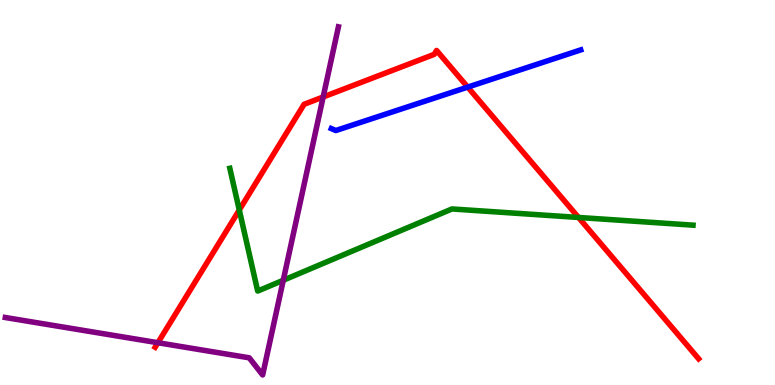[{'lines': ['blue', 'red'], 'intersections': [{'x': 6.04, 'y': 7.74}]}, {'lines': ['green', 'red'], 'intersections': [{'x': 3.09, 'y': 4.55}, {'x': 7.46, 'y': 4.35}]}, {'lines': ['purple', 'red'], 'intersections': [{'x': 2.04, 'y': 1.1}, {'x': 4.17, 'y': 7.48}]}, {'lines': ['blue', 'green'], 'intersections': []}, {'lines': ['blue', 'purple'], 'intersections': []}, {'lines': ['green', 'purple'], 'intersections': [{'x': 3.66, 'y': 2.72}]}]